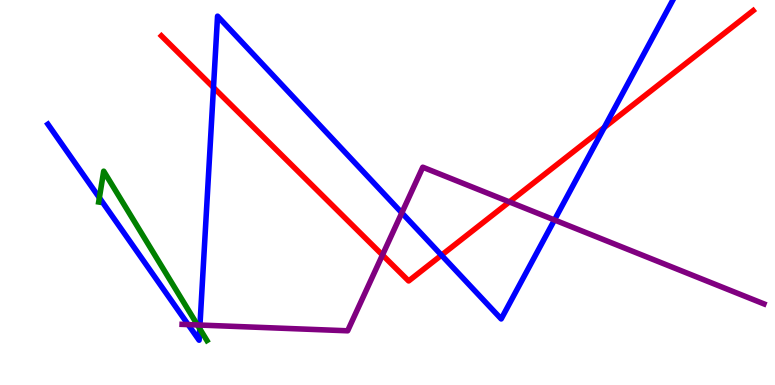[{'lines': ['blue', 'red'], 'intersections': [{'x': 2.75, 'y': 7.73}, {'x': 5.7, 'y': 3.37}, {'x': 7.8, 'y': 6.69}]}, {'lines': ['green', 'red'], 'intersections': []}, {'lines': ['purple', 'red'], 'intersections': [{'x': 4.94, 'y': 3.38}, {'x': 6.57, 'y': 4.76}]}, {'lines': ['blue', 'green'], 'intersections': [{'x': 1.28, 'y': 4.86}, {'x': 2.58, 'y': 1.46}]}, {'lines': ['blue', 'purple'], 'intersections': [{'x': 2.43, 'y': 1.57}, {'x': 2.58, 'y': 1.56}, {'x': 5.18, 'y': 4.47}, {'x': 7.15, 'y': 4.29}]}, {'lines': ['green', 'purple'], 'intersections': [{'x': 2.55, 'y': 1.56}]}]